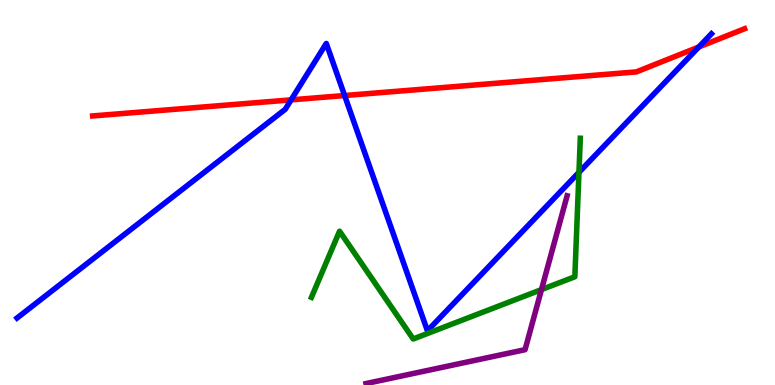[{'lines': ['blue', 'red'], 'intersections': [{'x': 3.76, 'y': 7.41}, {'x': 4.45, 'y': 7.52}, {'x': 9.02, 'y': 8.78}]}, {'lines': ['green', 'red'], 'intersections': []}, {'lines': ['purple', 'red'], 'intersections': []}, {'lines': ['blue', 'green'], 'intersections': [{'x': 7.47, 'y': 5.52}]}, {'lines': ['blue', 'purple'], 'intersections': []}, {'lines': ['green', 'purple'], 'intersections': [{'x': 6.99, 'y': 2.48}]}]